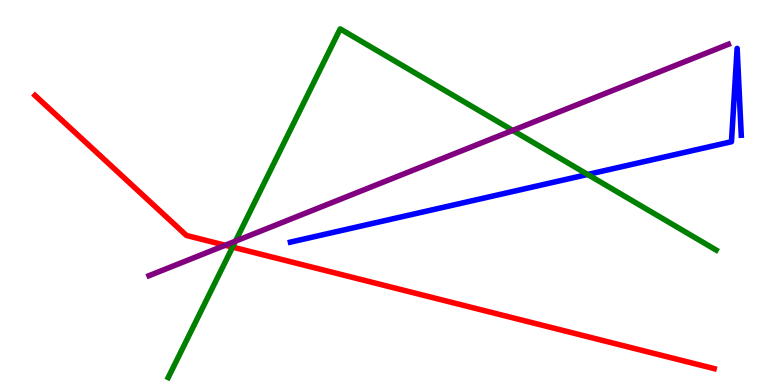[{'lines': ['blue', 'red'], 'intersections': []}, {'lines': ['green', 'red'], 'intersections': [{'x': 3.0, 'y': 3.58}]}, {'lines': ['purple', 'red'], 'intersections': [{'x': 2.91, 'y': 3.63}]}, {'lines': ['blue', 'green'], 'intersections': [{'x': 7.58, 'y': 5.47}]}, {'lines': ['blue', 'purple'], 'intersections': []}, {'lines': ['green', 'purple'], 'intersections': [{'x': 3.04, 'y': 3.74}, {'x': 6.62, 'y': 6.61}]}]